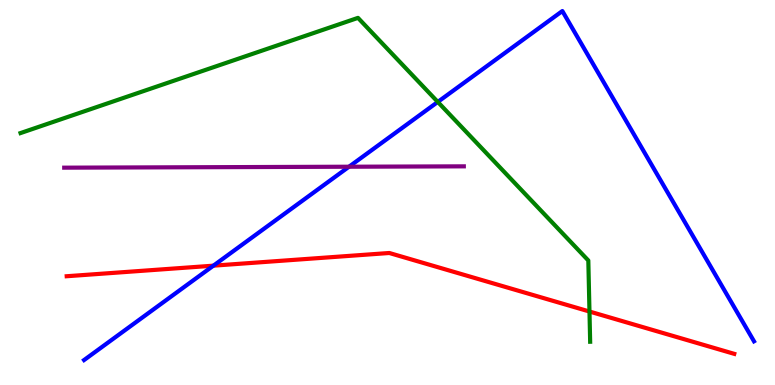[{'lines': ['blue', 'red'], 'intersections': [{'x': 2.75, 'y': 3.1}]}, {'lines': ['green', 'red'], 'intersections': [{'x': 7.61, 'y': 1.91}]}, {'lines': ['purple', 'red'], 'intersections': []}, {'lines': ['blue', 'green'], 'intersections': [{'x': 5.65, 'y': 7.35}]}, {'lines': ['blue', 'purple'], 'intersections': [{'x': 4.5, 'y': 5.67}]}, {'lines': ['green', 'purple'], 'intersections': []}]